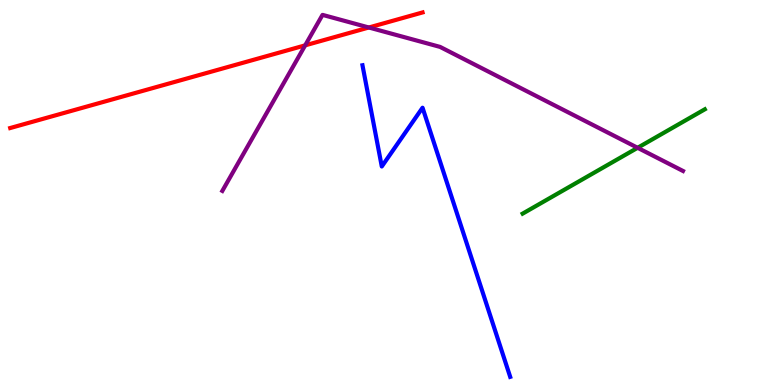[{'lines': ['blue', 'red'], 'intersections': []}, {'lines': ['green', 'red'], 'intersections': []}, {'lines': ['purple', 'red'], 'intersections': [{'x': 3.94, 'y': 8.82}, {'x': 4.76, 'y': 9.29}]}, {'lines': ['blue', 'green'], 'intersections': []}, {'lines': ['blue', 'purple'], 'intersections': []}, {'lines': ['green', 'purple'], 'intersections': [{'x': 8.23, 'y': 6.16}]}]